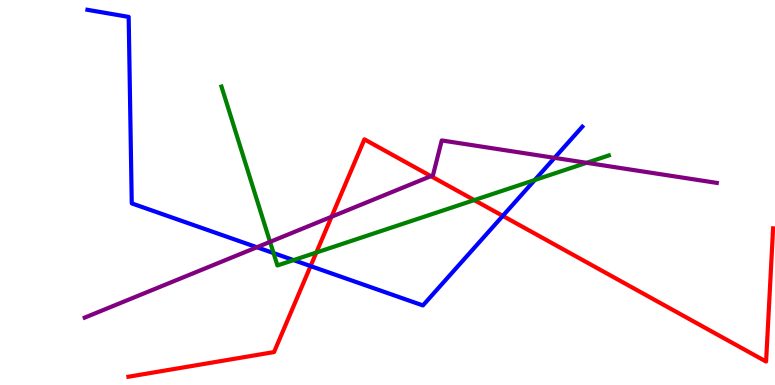[{'lines': ['blue', 'red'], 'intersections': [{'x': 4.01, 'y': 3.09}, {'x': 6.49, 'y': 4.39}]}, {'lines': ['green', 'red'], 'intersections': [{'x': 4.08, 'y': 3.44}, {'x': 6.12, 'y': 4.8}]}, {'lines': ['purple', 'red'], 'intersections': [{'x': 4.28, 'y': 4.37}, {'x': 5.56, 'y': 5.42}]}, {'lines': ['blue', 'green'], 'intersections': [{'x': 3.53, 'y': 3.43}, {'x': 3.79, 'y': 3.24}, {'x': 6.9, 'y': 5.32}]}, {'lines': ['blue', 'purple'], 'intersections': [{'x': 3.31, 'y': 3.58}, {'x': 7.16, 'y': 5.9}]}, {'lines': ['green', 'purple'], 'intersections': [{'x': 3.48, 'y': 3.72}, {'x': 7.57, 'y': 5.77}]}]